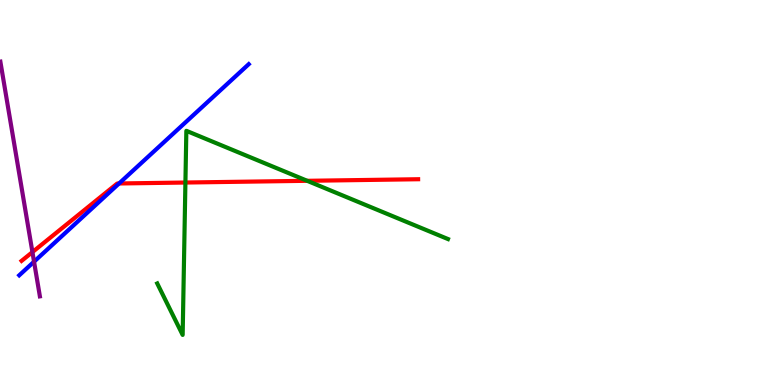[{'lines': ['blue', 'red'], 'intersections': [{'x': 1.54, 'y': 5.23}]}, {'lines': ['green', 'red'], 'intersections': [{'x': 2.39, 'y': 5.26}, {'x': 3.96, 'y': 5.3}]}, {'lines': ['purple', 'red'], 'intersections': [{'x': 0.418, 'y': 3.45}]}, {'lines': ['blue', 'green'], 'intersections': []}, {'lines': ['blue', 'purple'], 'intersections': [{'x': 0.439, 'y': 3.2}]}, {'lines': ['green', 'purple'], 'intersections': []}]